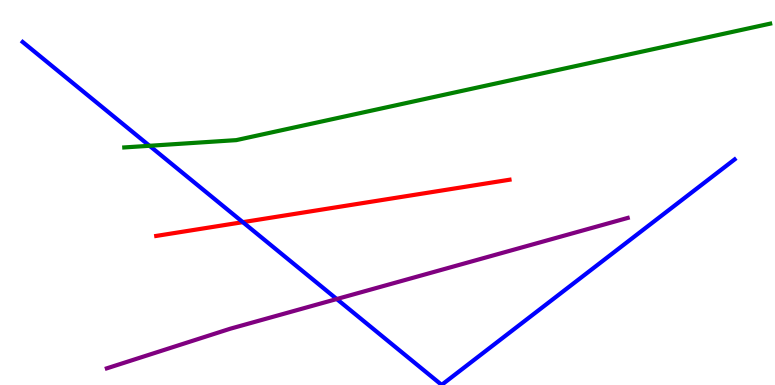[{'lines': ['blue', 'red'], 'intersections': [{'x': 3.13, 'y': 4.23}]}, {'lines': ['green', 'red'], 'intersections': []}, {'lines': ['purple', 'red'], 'intersections': []}, {'lines': ['blue', 'green'], 'intersections': [{'x': 1.93, 'y': 6.21}]}, {'lines': ['blue', 'purple'], 'intersections': [{'x': 4.35, 'y': 2.23}]}, {'lines': ['green', 'purple'], 'intersections': []}]